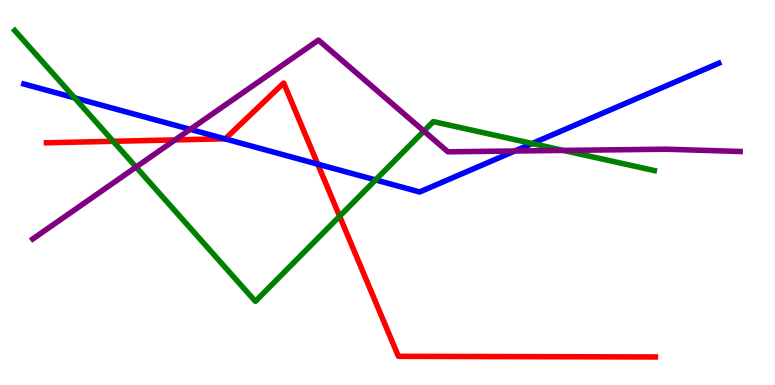[{'lines': ['blue', 'red'], 'intersections': [{'x': 2.9, 'y': 6.39}, {'x': 4.1, 'y': 5.74}]}, {'lines': ['green', 'red'], 'intersections': [{'x': 1.46, 'y': 6.33}, {'x': 4.38, 'y': 4.38}]}, {'lines': ['purple', 'red'], 'intersections': [{'x': 2.26, 'y': 6.37}]}, {'lines': ['blue', 'green'], 'intersections': [{'x': 0.962, 'y': 7.46}, {'x': 4.85, 'y': 5.33}, {'x': 6.87, 'y': 6.27}]}, {'lines': ['blue', 'purple'], 'intersections': [{'x': 2.45, 'y': 6.64}, {'x': 6.64, 'y': 6.08}]}, {'lines': ['green', 'purple'], 'intersections': [{'x': 1.76, 'y': 5.66}, {'x': 5.47, 'y': 6.6}, {'x': 7.27, 'y': 6.09}]}]